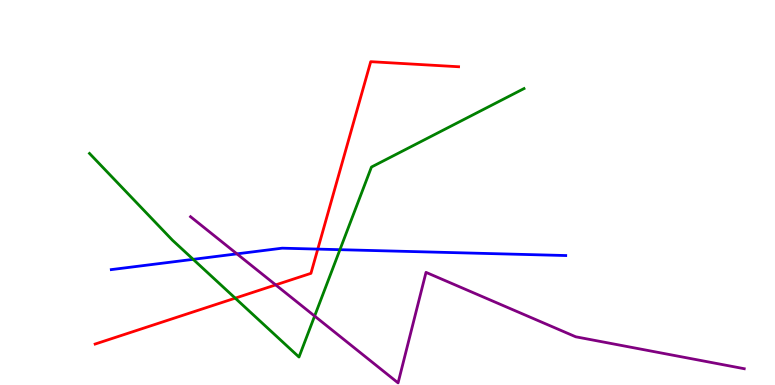[{'lines': ['blue', 'red'], 'intersections': [{'x': 4.1, 'y': 3.53}]}, {'lines': ['green', 'red'], 'intersections': [{'x': 3.04, 'y': 2.26}]}, {'lines': ['purple', 'red'], 'intersections': [{'x': 3.56, 'y': 2.6}]}, {'lines': ['blue', 'green'], 'intersections': [{'x': 2.49, 'y': 3.26}, {'x': 4.39, 'y': 3.51}]}, {'lines': ['blue', 'purple'], 'intersections': [{'x': 3.06, 'y': 3.41}]}, {'lines': ['green', 'purple'], 'intersections': [{'x': 4.06, 'y': 1.79}]}]